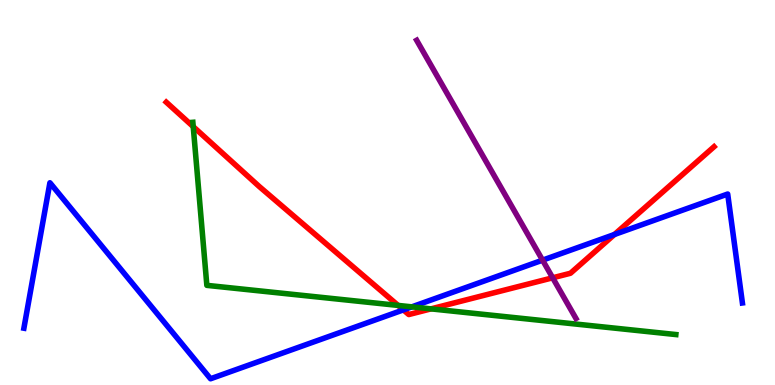[{'lines': ['blue', 'red'], 'intersections': [{'x': 5.2, 'y': 1.95}, {'x': 7.93, 'y': 3.91}]}, {'lines': ['green', 'red'], 'intersections': [{'x': 2.49, 'y': 6.71}, {'x': 5.14, 'y': 2.07}, {'x': 5.56, 'y': 1.98}]}, {'lines': ['purple', 'red'], 'intersections': [{'x': 7.13, 'y': 2.78}]}, {'lines': ['blue', 'green'], 'intersections': [{'x': 5.31, 'y': 2.03}]}, {'lines': ['blue', 'purple'], 'intersections': [{'x': 7.0, 'y': 3.24}]}, {'lines': ['green', 'purple'], 'intersections': []}]